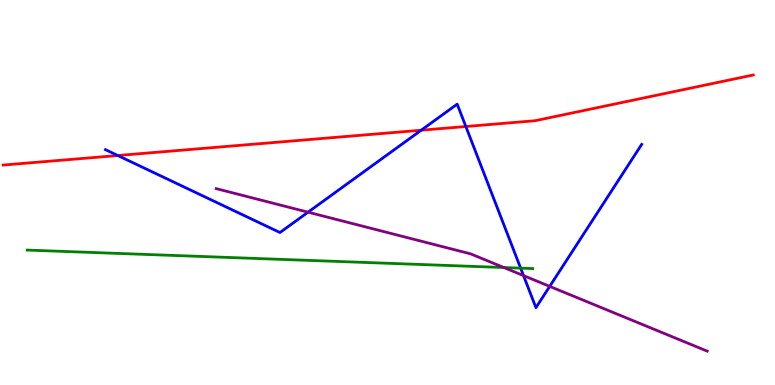[{'lines': ['blue', 'red'], 'intersections': [{'x': 1.52, 'y': 5.96}, {'x': 5.43, 'y': 6.62}, {'x': 6.01, 'y': 6.71}]}, {'lines': ['green', 'red'], 'intersections': []}, {'lines': ['purple', 'red'], 'intersections': []}, {'lines': ['blue', 'green'], 'intersections': [{'x': 6.72, 'y': 3.04}]}, {'lines': ['blue', 'purple'], 'intersections': [{'x': 3.97, 'y': 4.49}, {'x': 6.76, 'y': 2.84}, {'x': 7.09, 'y': 2.56}]}, {'lines': ['green', 'purple'], 'intersections': [{'x': 6.5, 'y': 3.05}]}]